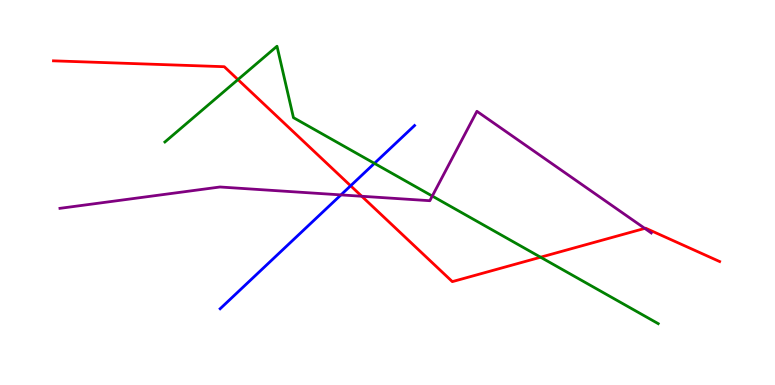[{'lines': ['blue', 'red'], 'intersections': [{'x': 4.52, 'y': 5.17}]}, {'lines': ['green', 'red'], 'intersections': [{'x': 3.07, 'y': 7.93}, {'x': 6.98, 'y': 3.32}]}, {'lines': ['purple', 'red'], 'intersections': [{'x': 4.67, 'y': 4.9}, {'x': 8.32, 'y': 4.07}]}, {'lines': ['blue', 'green'], 'intersections': [{'x': 4.83, 'y': 5.76}]}, {'lines': ['blue', 'purple'], 'intersections': [{'x': 4.4, 'y': 4.94}]}, {'lines': ['green', 'purple'], 'intersections': [{'x': 5.58, 'y': 4.91}]}]